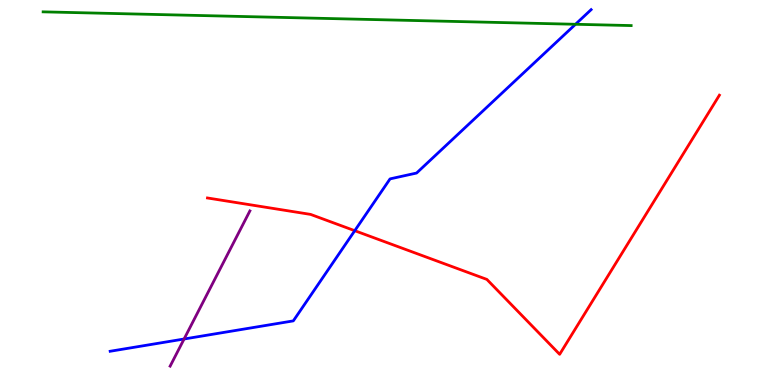[{'lines': ['blue', 'red'], 'intersections': [{'x': 4.58, 'y': 4.01}]}, {'lines': ['green', 'red'], 'intersections': []}, {'lines': ['purple', 'red'], 'intersections': []}, {'lines': ['blue', 'green'], 'intersections': [{'x': 7.43, 'y': 9.37}]}, {'lines': ['blue', 'purple'], 'intersections': [{'x': 2.38, 'y': 1.19}]}, {'lines': ['green', 'purple'], 'intersections': []}]